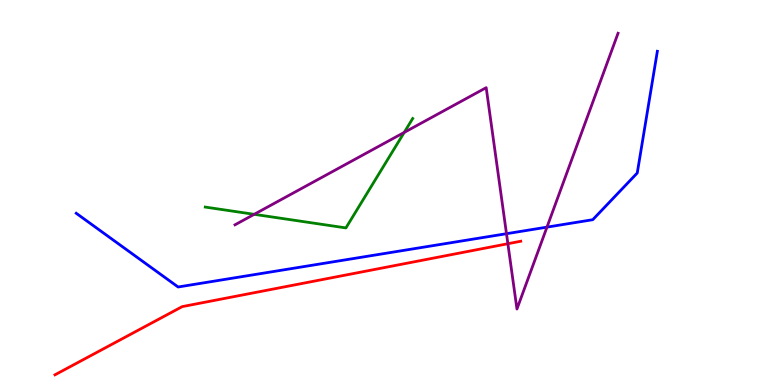[{'lines': ['blue', 'red'], 'intersections': []}, {'lines': ['green', 'red'], 'intersections': []}, {'lines': ['purple', 'red'], 'intersections': [{'x': 6.55, 'y': 3.67}]}, {'lines': ['blue', 'green'], 'intersections': []}, {'lines': ['blue', 'purple'], 'intersections': [{'x': 6.54, 'y': 3.93}, {'x': 7.06, 'y': 4.1}]}, {'lines': ['green', 'purple'], 'intersections': [{'x': 3.28, 'y': 4.43}, {'x': 5.22, 'y': 6.56}]}]